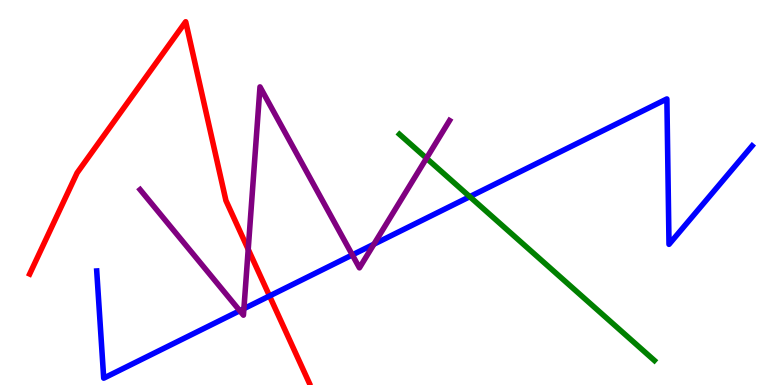[{'lines': ['blue', 'red'], 'intersections': [{'x': 3.48, 'y': 2.31}]}, {'lines': ['green', 'red'], 'intersections': []}, {'lines': ['purple', 'red'], 'intersections': [{'x': 3.2, 'y': 3.52}]}, {'lines': ['blue', 'green'], 'intersections': [{'x': 6.06, 'y': 4.89}]}, {'lines': ['blue', 'purple'], 'intersections': [{'x': 3.09, 'y': 1.93}, {'x': 3.15, 'y': 1.98}, {'x': 4.55, 'y': 3.38}, {'x': 4.82, 'y': 3.66}]}, {'lines': ['green', 'purple'], 'intersections': [{'x': 5.5, 'y': 5.89}]}]